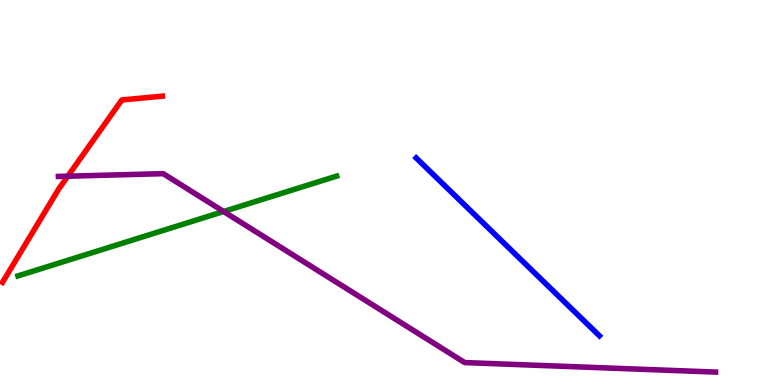[{'lines': ['blue', 'red'], 'intersections': []}, {'lines': ['green', 'red'], 'intersections': []}, {'lines': ['purple', 'red'], 'intersections': [{'x': 0.875, 'y': 5.42}]}, {'lines': ['blue', 'green'], 'intersections': []}, {'lines': ['blue', 'purple'], 'intersections': []}, {'lines': ['green', 'purple'], 'intersections': [{'x': 2.89, 'y': 4.51}]}]